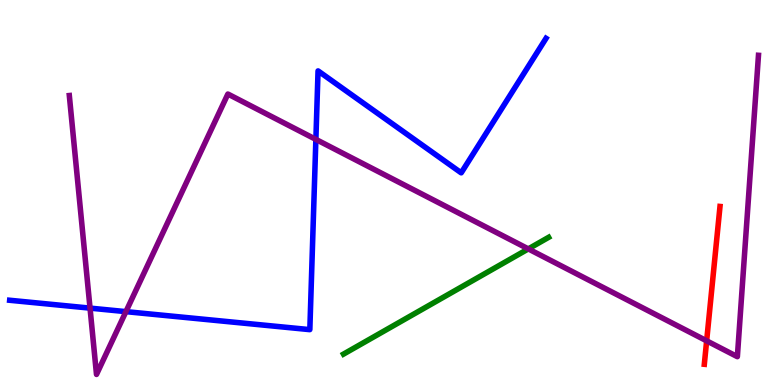[{'lines': ['blue', 'red'], 'intersections': []}, {'lines': ['green', 'red'], 'intersections': []}, {'lines': ['purple', 'red'], 'intersections': [{'x': 9.12, 'y': 1.15}]}, {'lines': ['blue', 'green'], 'intersections': []}, {'lines': ['blue', 'purple'], 'intersections': [{'x': 1.16, 'y': 2.0}, {'x': 1.62, 'y': 1.91}, {'x': 4.08, 'y': 6.38}]}, {'lines': ['green', 'purple'], 'intersections': [{'x': 6.82, 'y': 3.53}]}]